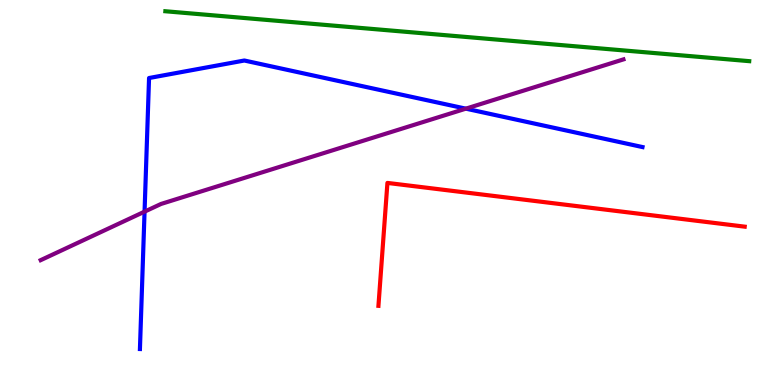[{'lines': ['blue', 'red'], 'intersections': []}, {'lines': ['green', 'red'], 'intersections': []}, {'lines': ['purple', 'red'], 'intersections': []}, {'lines': ['blue', 'green'], 'intersections': []}, {'lines': ['blue', 'purple'], 'intersections': [{'x': 1.87, 'y': 4.5}, {'x': 6.01, 'y': 7.18}]}, {'lines': ['green', 'purple'], 'intersections': []}]